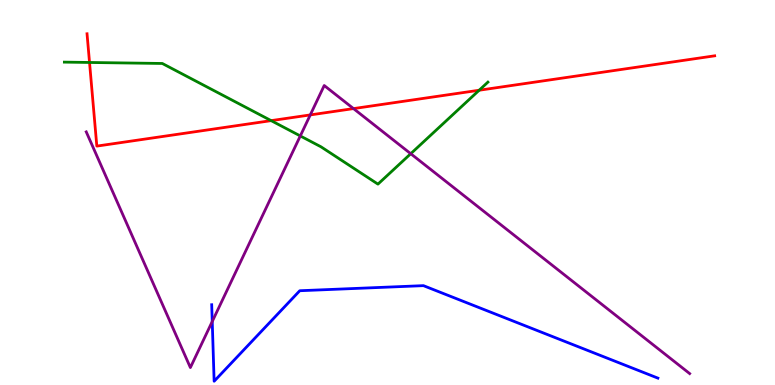[{'lines': ['blue', 'red'], 'intersections': []}, {'lines': ['green', 'red'], 'intersections': [{'x': 1.16, 'y': 8.38}, {'x': 3.5, 'y': 6.87}, {'x': 6.18, 'y': 7.66}]}, {'lines': ['purple', 'red'], 'intersections': [{'x': 4.0, 'y': 7.02}, {'x': 4.56, 'y': 7.18}]}, {'lines': ['blue', 'green'], 'intersections': []}, {'lines': ['blue', 'purple'], 'intersections': [{'x': 2.74, 'y': 1.65}]}, {'lines': ['green', 'purple'], 'intersections': [{'x': 3.87, 'y': 6.47}, {'x': 5.3, 'y': 6.01}]}]